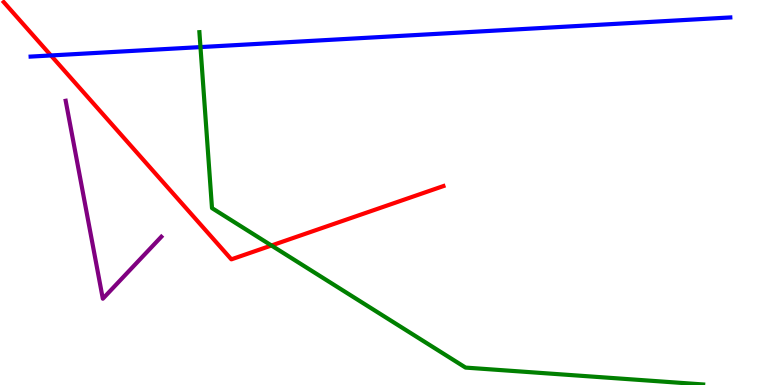[{'lines': ['blue', 'red'], 'intersections': [{'x': 0.657, 'y': 8.56}]}, {'lines': ['green', 'red'], 'intersections': [{'x': 3.5, 'y': 3.62}]}, {'lines': ['purple', 'red'], 'intersections': []}, {'lines': ['blue', 'green'], 'intersections': [{'x': 2.59, 'y': 8.78}]}, {'lines': ['blue', 'purple'], 'intersections': []}, {'lines': ['green', 'purple'], 'intersections': []}]